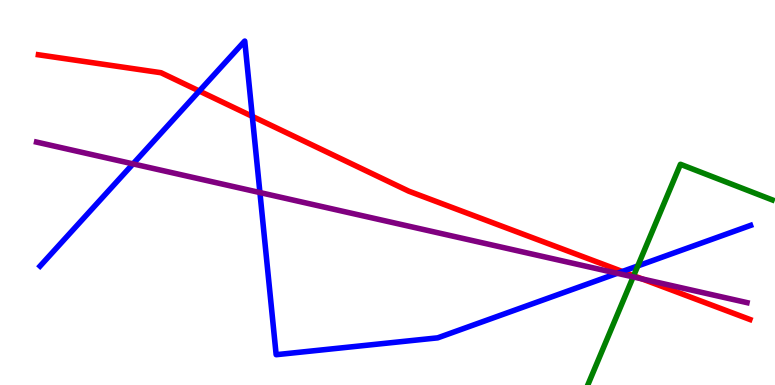[{'lines': ['blue', 'red'], 'intersections': [{'x': 2.57, 'y': 7.64}, {'x': 3.26, 'y': 6.98}, {'x': 8.03, 'y': 2.95}]}, {'lines': ['green', 'red'], 'intersections': [{'x': 8.18, 'y': 2.84}]}, {'lines': ['purple', 'red'], 'intersections': [{'x': 8.28, 'y': 2.76}]}, {'lines': ['blue', 'green'], 'intersections': [{'x': 8.23, 'y': 3.09}]}, {'lines': ['blue', 'purple'], 'intersections': [{'x': 1.72, 'y': 5.74}, {'x': 3.35, 'y': 5.0}, {'x': 7.96, 'y': 2.9}]}, {'lines': ['green', 'purple'], 'intersections': [{'x': 8.17, 'y': 2.81}]}]